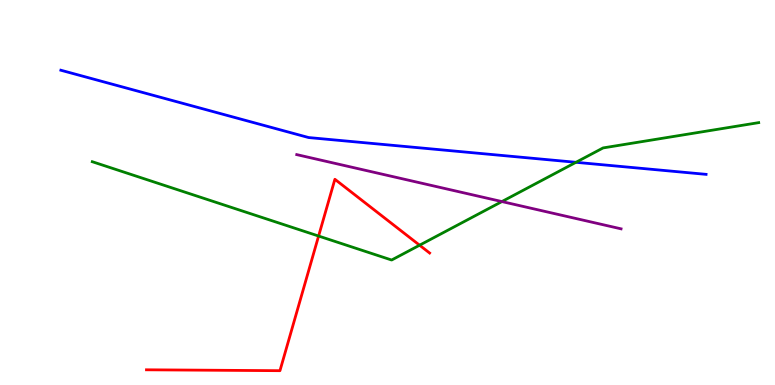[{'lines': ['blue', 'red'], 'intersections': []}, {'lines': ['green', 'red'], 'intersections': [{'x': 4.11, 'y': 3.87}, {'x': 5.41, 'y': 3.63}]}, {'lines': ['purple', 'red'], 'intersections': []}, {'lines': ['blue', 'green'], 'intersections': [{'x': 7.43, 'y': 5.78}]}, {'lines': ['blue', 'purple'], 'intersections': []}, {'lines': ['green', 'purple'], 'intersections': [{'x': 6.48, 'y': 4.76}]}]